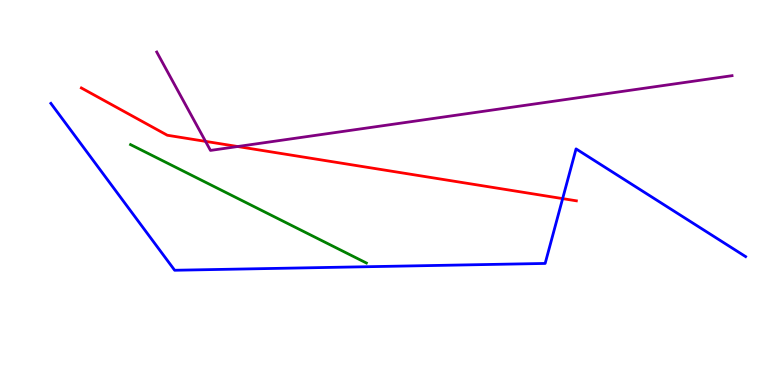[{'lines': ['blue', 'red'], 'intersections': [{'x': 7.26, 'y': 4.84}]}, {'lines': ['green', 'red'], 'intersections': []}, {'lines': ['purple', 'red'], 'intersections': [{'x': 2.65, 'y': 6.33}, {'x': 3.07, 'y': 6.19}]}, {'lines': ['blue', 'green'], 'intersections': []}, {'lines': ['blue', 'purple'], 'intersections': []}, {'lines': ['green', 'purple'], 'intersections': []}]